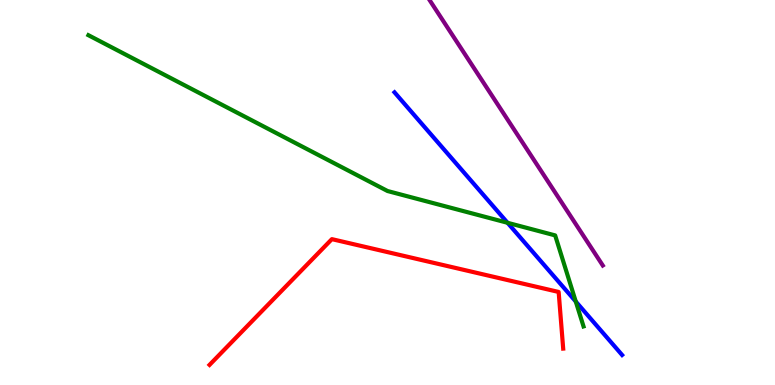[{'lines': ['blue', 'red'], 'intersections': []}, {'lines': ['green', 'red'], 'intersections': []}, {'lines': ['purple', 'red'], 'intersections': []}, {'lines': ['blue', 'green'], 'intersections': [{'x': 6.55, 'y': 4.21}, {'x': 7.43, 'y': 2.17}]}, {'lines': ['blue', 'purple'], 'intersections': []}, {'lines': ['green', 'purple'], 'intersections': []}]